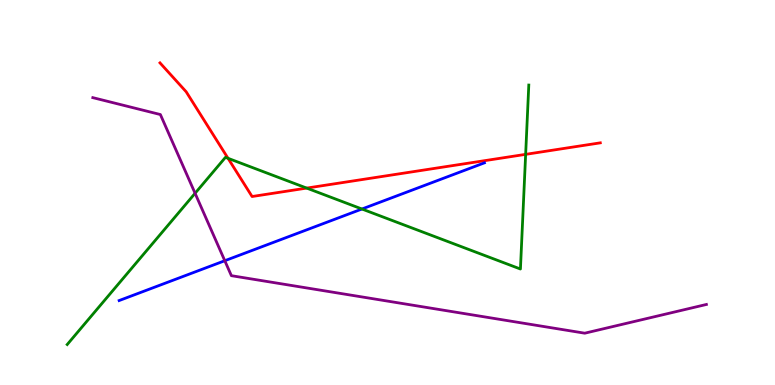[{'lines': ['blue', 'red'], 'intersections': []}, {'lines': ['green', 'red'], 'intersections': [{'x': 2.94, 'y': 5.89}, {'x': 3.96, 'y': 5.11}, {'x': 6.78, 'y': 5.99}]}, {'lines': ['purple', 'red'], 'intersections': []}, {'lines': ['blue', 'green'], 'intersections': [{'x': 4.67, 'y': 4.57}]}, {'lines': ['blue', 'purple'], 'intersections': [{'x': 2.9, 'y': 3.23}]}, {'lines': ['green', 'purple'], 'intersections': [{'x': 2.52, 'y': 4.98}]}]